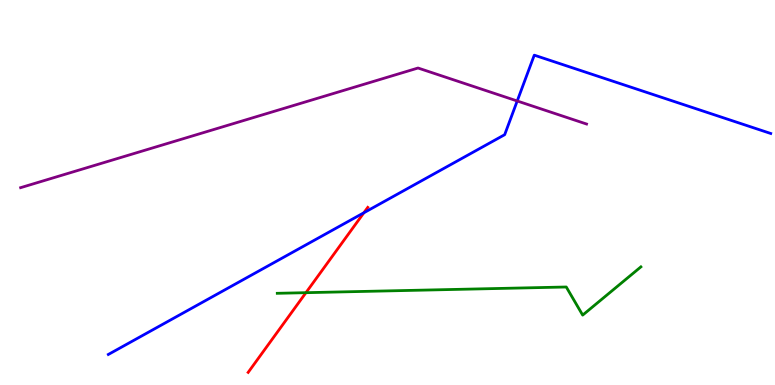[{'lines': ['blue', 'red'], 'intersections': [{'x': 4.7, 'y': 4.47}]}, {'lines': ['green', 'red'], 'intersections': [{'x': 3.95, 'y': 2.4}]}, {'lines': ['purple', 'red'], 'intersections': []}, {'lines': ['blue', 'green'], 'intersections': []}, {'lines': ['blue', 'purple'], 'intersections': [{'x': 6.67, 'y': 7.38}]}, {'lines': ['green', 'purple'], 'intersections': []}]